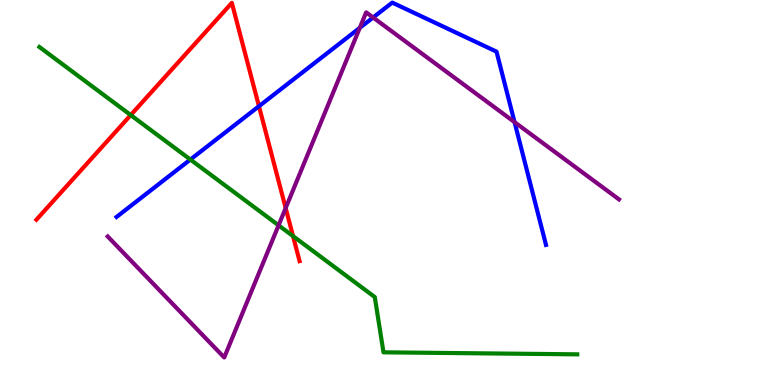[{'lines': ['blue', 'red'], 'intersections': [{'x': 3.34, 'y': 7.24}]}, {'lines': ['green', 'red'], 'intersections': [{'x': 1.69, 'y': 7.01}, {'x': 3.78, 'y': 3.87}]}, {'lines': ['purple', 'red'], 'intersections': [{'x': 3.69, 'y': 4.6}]}, {'lines': ['blue', 'green'], 'intersections': [{'x': 2.46, 'y': 5.86}]}, {'lines': ['blue', 'purple'], 'intersections': [{'x': 4.64, 'y': 9.28}, {'x': 4.81, 'y': 9.55}, {'x': 6.64, 'y': 6.83}]}, {'lines': ['green', 'purple'], 'intersections': [{'x': 3.59, 'y': 4.15}]}]